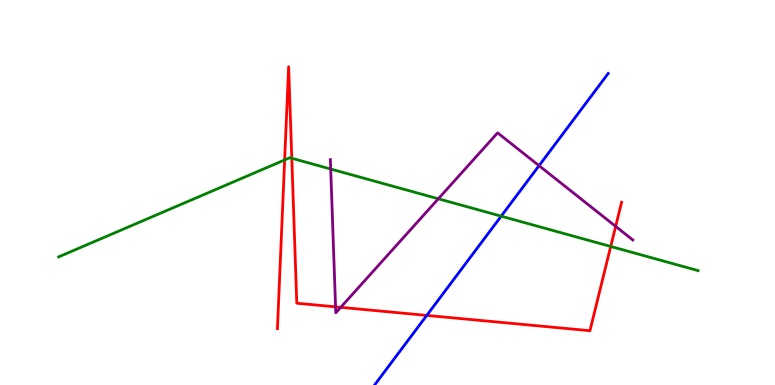[{'lines': ['blue', 'red'], 'intersections': [{'x': 5.51, 'y': 1.81}]}, {'lines': ['green', 'red'], 'intersections': [{'x': 3.67, 'y': 5.85}, {'x': 3.77, 'y': 5.89}, {'x': 7.88, 'y': 3.6}]}, {'lines': ['purple', 'red'], 'intersections': [{'x': 4.33, 'y': 2.03}, {'x': 4.4, 'y': 2.02}, {'x': 7.94, 'y': 4.12}]}, {'lines': ['blue', 'green'], 'intersections': [{'x': 6.47, 'y': 4.39}]}, {'lines': ['blue', 'purple'], 'intersections': [{'x': 6.96, 'y': 5.7}]}, {'lines': ['green', 'purple'], 'intersections': [{'x': 4.27, 'y': 5.61}, {'x': 5.66, 'y': 4.84}]}]